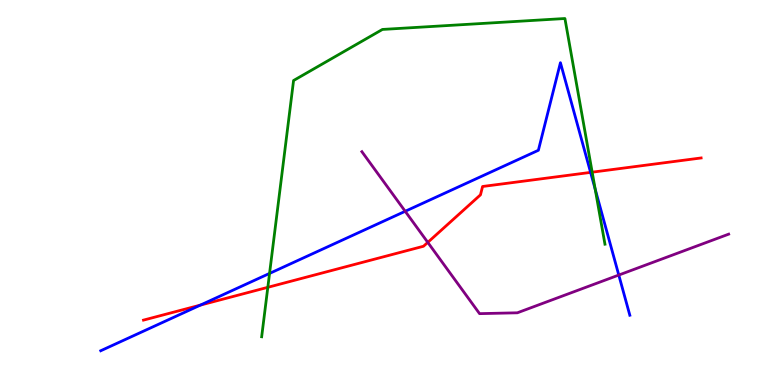[{'lines': ['blue', 'red'], 'intersections': [{'x': 2.59, 'y': 2.07}, {'x': 7.62, 'y': 5.52}]}, {'lines': ['green', 'red'], 'intersections': [{'x': 3.46, 'y': 2.54}, {'x': 7.64, 'y': 5.53}]}, {'lines': ['purple', 'red'], 'intersections': [{'x': 5.52, 'y': 3.7}]}, {'lines': ['blue', 'green'], 'intersections': [{'x': 3.48, 'y': 2.9}, {'x': 7.68, 'y': 5.08}]}, {'lines': ['blue', 'purple'], 'intersections': [{'x': 5.23, 'y': 4.51}, {'x': 7.98, 'y': 2.86}]}, {'lines': ['green', 'purple'], 'intersections': []}]